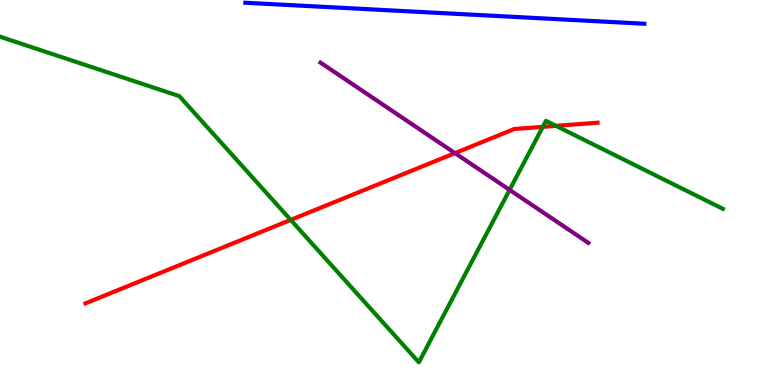[{'lines': ['blue', 'red'], 'intersections': []}, {'lines': ['green', 'red'], 'intersections': [{'x': 3.75, 'y': 4.29}, {'x': 7.0, 'y': 6.71}, {'x': 7.17, 'y': 6.73}]}, {'lines': ['purple', 'red'], 'intersections': [{'x': 5.87, 'y': 6.02}]}, {'lines': ['blue', 'green'], 'intersections': []}, {'lines': ['blue', 'purple'], 'intersections': []}, {'lines': ['green', 'purple'], 'intersections': [{'x': 6.58, 'y': 5.07}]}]